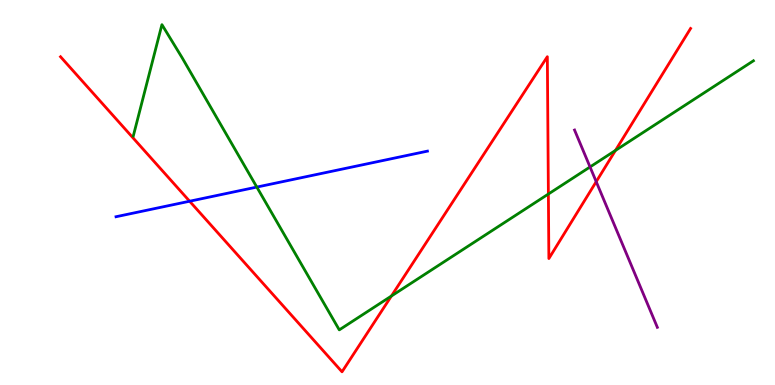[{'lines': ['blue', 'red'], 'intersections': [{'x': 2.45, 'y': 4.77}]}, {'lines': ['green', 'red'], 'intersections': [{'x': 5.05, 'y': 2.31}, {'x': 7.08, 'y': 4.96}, {'x': 7.94, 'y': 6.09}]}, {'lines': ['purple', 'red'], 'intersections': [{'x': 7.69, 'y': 5.28}]}, {'lines': ['blue', 'green'], 'intersections': [{'x': 3.31, 'y': 5.14}]}, {'lines': ['blue', 'purple'], 'intersections': []}, {'lines': ['green', 'purple'], 'intersections': [{'x': 7.61, 'y': 5.66}]}]